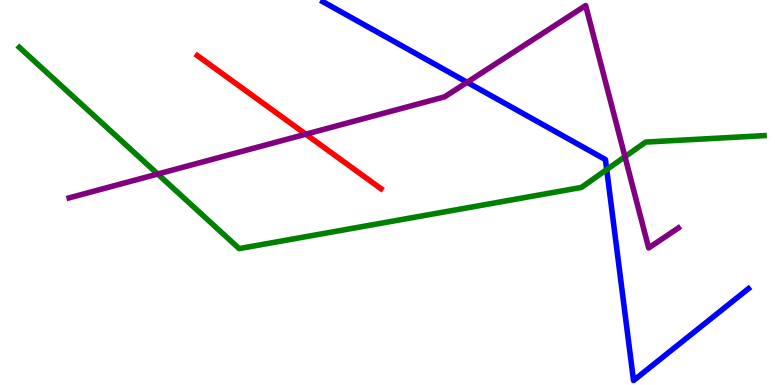[{'lines': ['blue', 'red'], 'intersections': []}, {'lines': ['green', 'red'], 'intersections': []}, {'lines': ['purple', 'red'], 'intersections': [{'x': 3.95, 'y': 6.51}]}, {'lines': ['blue', 'green'], 'intersections': [{'x': 7.83, 'y': 5.6}]}, {'lines': ['blue', 'purple'], 'intersections': [{'x': 6.03, 'y': 7.86}]}, {'lines': ['green', 'purple'], 'intersections': [{'x': 2.04, 'y': 5.48}, {'x': 8.06, 'y': 5.93}]}]